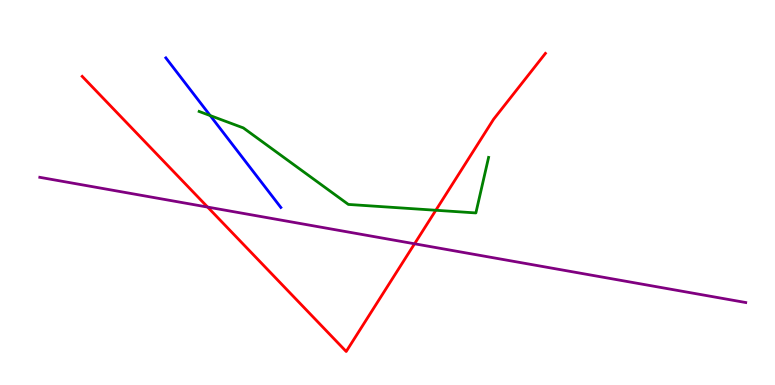[{'lines': ['blue', 'red'], 'intersections': []}, {'lines': ['green', 'red'], 'intersections': [{'x': 5.62, 'y': 4.54}]}, {'lines': ['purple', 'red'], 'intersections': [{'x': 2.68, 'y': 4.62}, {'x': 5.35, 'y': 3.67}]}, {'lines': ['blue', 'green'], 'intersections': [{'x': 2.71, 'y': 7.0}]}, {'lines': ['blue', 'purple'], 'intersections': []}, {'lines': ['green', 'purple'], 'intersections': []}]